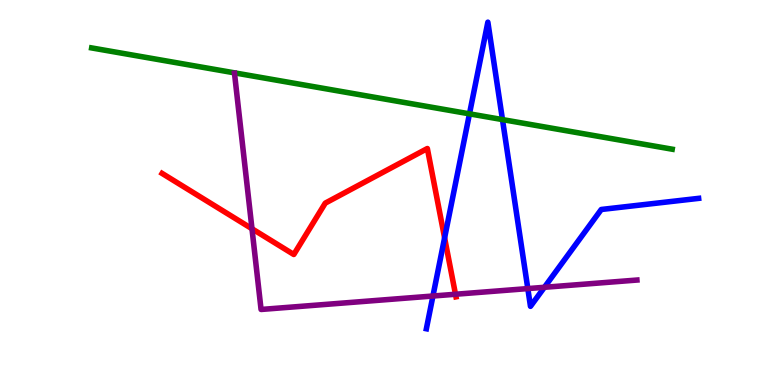[{'lines': ['blue', 'red'], 'intersections': [{'x': 5.74, 'y': 3.82}]}, {'lines': ['green', 'red'], 'intersections': []}, {'lines': ['purple', 'red'], 'intersections': [{'x': 3.25, 'y': 4.06}, {'x': 5.88, 'y': 2.36}]}, {'lines': ['blue', 'green'], 'intersections': [{'x': 6.06, 'y': 7.04}, {'x': 6.48, 'y': 6.89}]}, {'lines': ['blue', 'purple'], 'intersections': [{'x': 5.59, 'y': 2.31}, {'x': 6.81, 'y': 2.5}, {'x': 7.02, 'y': 2.54}]}, {'lines': ['green', 'purple'], 'intersections': []}]